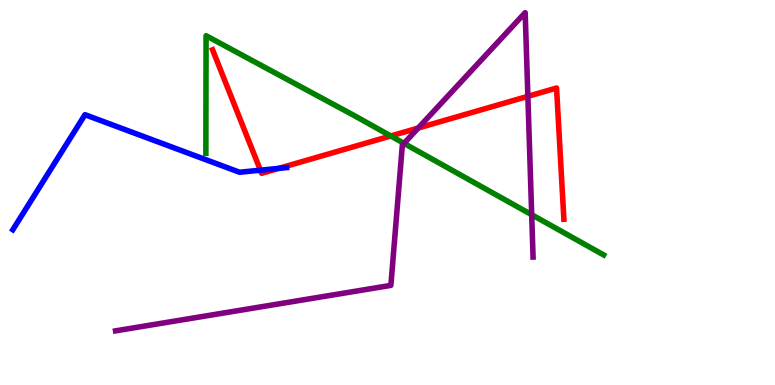[{'lines': ['blue', 'red'], 'intersections': [{'x': 3.36, 'y': 5.58}, {'x': 3.6, 'y': 5.63}]}, {'lines': ['green', 'red'], 'intersections': [{'x': 5.04, 'y': 6.47}]}, {'lines': ['purple', 'red'], 'intersections': [{'x': 5.4, 'y': 6.67}, {'x': 6.81, 'y': 7.5}]}, {'lines': ['blue', 'green'], 'intersections': []}, {'lines': ['blue', 'purple'], 'intersections': []}, {'lines': ['green', 'purple'], 'intersections': [{'x': 5.21, 'y': 6.28}, {'x': 6.86, 'y': 4.42}]}]